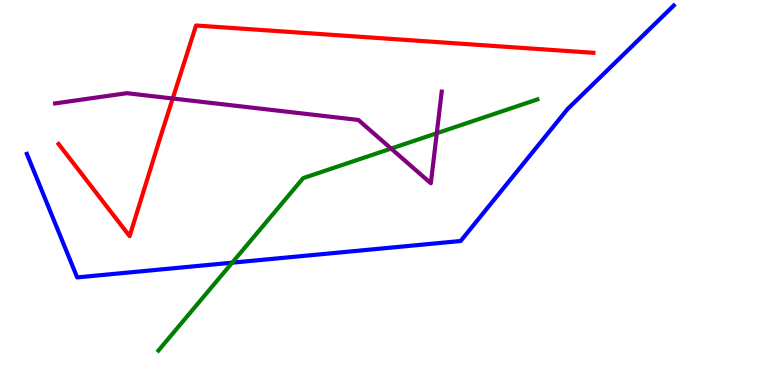[{'lines': ['blue', 'red'], 'intersections': []}, {'lines': ['green', 'red'], 'intersections': []}, {'lines': ['purple', 'red'], 'intersections': [{'x': 2.23, 'y': 7.44}]}, {'lines': ['blue', 'green'], 'intersections': [{'x': 3.0, 'y': 3.18}]}, {'lines': ['blue', 'purple'], 'intersections': []}, {'lines': ['green', 'purple'], 'intersections': [{'x': 5.05, 'y': 6.14}, {'x': 5.64, 'y': 6.54}]}]